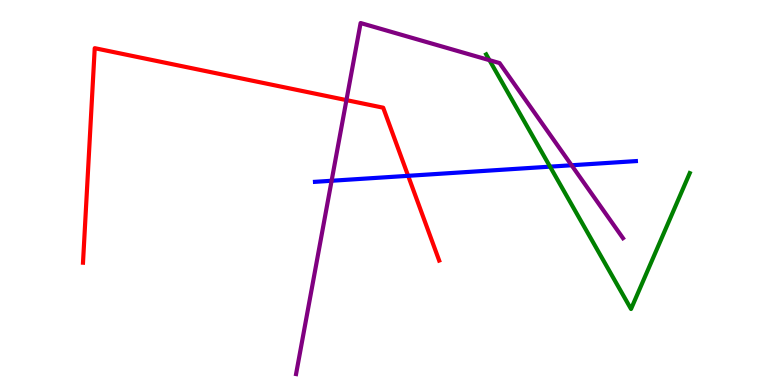[{'lines': ['blue', 'red'], 'intersections': [{'x': 5.27, 'y': 5.43}]}, {'lines': ['green', 'red'], 'intersections': []}, {'lines': ['purple', 'red'], 'intersections': [{'x': 4.47, 'y': 7.4}]}, {'lines': ['blue', 'green'], 'intersections': [{'x': 7.1, 'y': 5.67}]}, {'lines': ['blue', 'purple'], 'intersections': [{'x': 4.28, 'y': 5.3}, {'x': 7.38, 'y': 5.71}]}, {'lines': ['green', 'purple'], 'intersections': [{'x': 6.32, 'y': 8.44}]}]